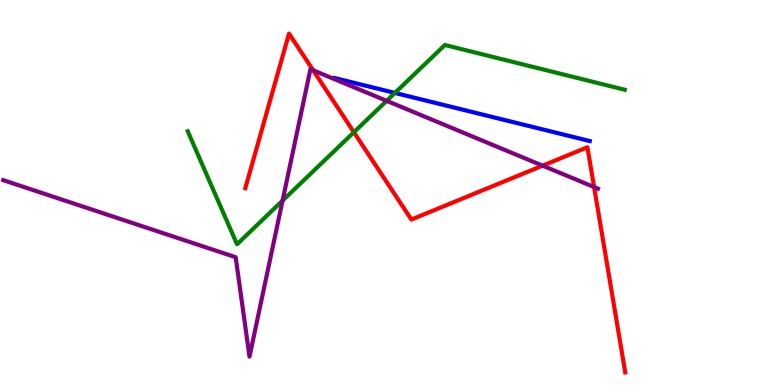[{'lines': ['blue', 'red'], 'intersections': []}, {'lines': ['green', 'red'], 'intersections': [{'x': 4.57, 'y': 6.57}]}, {'lines': ['purple', 'red'], 'intersections': [{'x': 4.04, 'y': 8.17}, {'x': 7.0, 'y': 5.7}, {'x': 7.67, 'y': 5.14}]}, {'lines': ['blue', 'green'], 'intersections': [{'x': 5.1, 'y': 7.59}]}, {'lines': ['blue', 'purple'], 'intersections': []}, {'lines': ['green', 'purple'], 'intersections': [{'x': 3.65, 'y': 4.79}, {'x': 4.99, 'y': 7.38}]}]